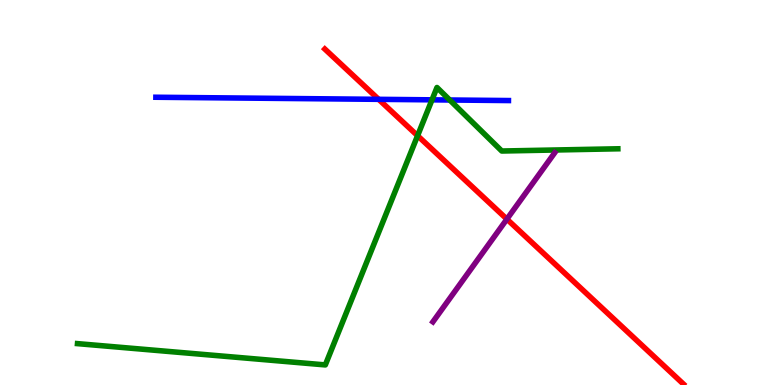[{'lines': ['blue', 'red'], 'intersections': [{'x': 4.89, 'y': 7.42}]}, {'lines': ['green', 'red'], 'intersections': [{'x': 5.39, 'y': 6.48}]}, {'lines': ['purple', 'red'], 'intersections': [{'x': 6.54, 'y': 4.31}]}, {'lines': ['blue', 'green'], 'intersections': [{'x': 5.57, 'y': 7.41}, {'x': 5.8, 'y': 7.4}]}, {'lines': ['blue', 'purple'], 'intersections': []}, {'lines': ['green', 'purple'], 'intersections': []}]